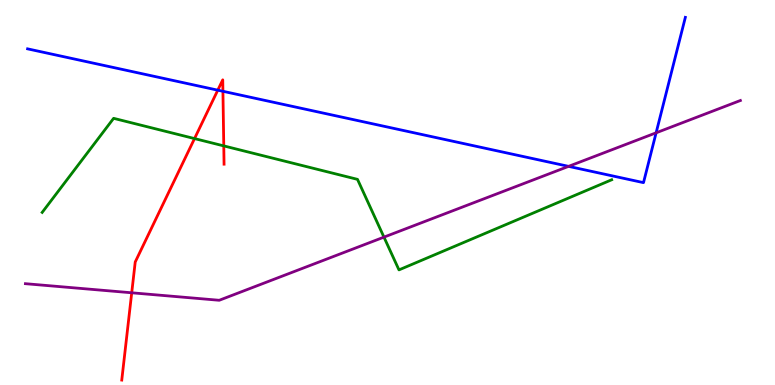[{'lines': ['blue', 'red'], 'intersections': [{'x': 2.81, 'y': 7.66}, {'x': 2.88, 'y': 7.63}]}, {'lines': ['green', 'red'], 'intersections': [{'x': 2.51, 'y': 6.4}, {'x': 2.89, 'y': 6.21}]}, {'lines': ['purple', 'red'], 'intersections': [{'x': 1.7, 'y': 2.4}]}, {'lines': ['blue', 'green'], 'intersections': []}, {'lines': ['blue', 'purple'], 'intersections': [{'x': 7.34, 'y': 5.68}, {'x': 8.47, 'y': 6.55}]}, {'lines': ['green', 'purple'], 'intersections': [{'x': 4.95, 'y': 3.84}]}]